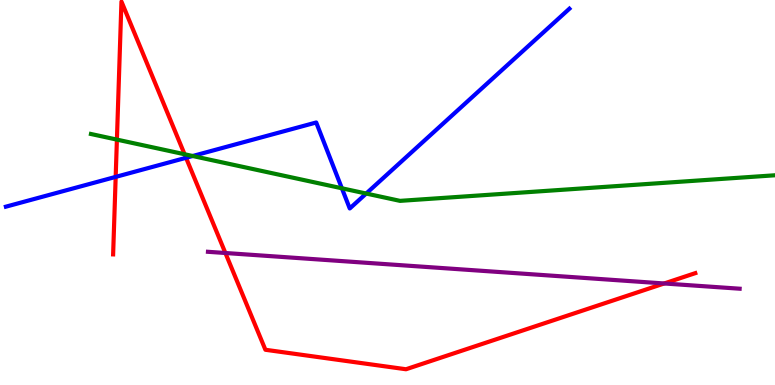[{'lines': ['blue', 'red'], 'intersections': [{'x': 1.49, 'y': 5.41}, {'x': 2.4, 'y': 5.9}]}, {'lines': ['green', 'red'], 'intersections': [{'x': 1.51, 'y': 6.37}, {'x': 2.38, 'y': 5.99}]}, {'lines': ['purple', 'red'], 'intersections': [{'x': 2.91, 'y': 3.43}, {'x': 8.57, 'y': 2.64}]}, {'lines': ['blue', 'green'], 'intersections': [{'x': 2.49, 'y': 5.95}, {'x': 4.41, 'y': 5.11}, {'x': 4.72, 'y': 4.97}]}, {'lines': ['blue', 'purple'], 'intersections': []}, {'lines': ['green', 'purple'], 'intersections': []}]